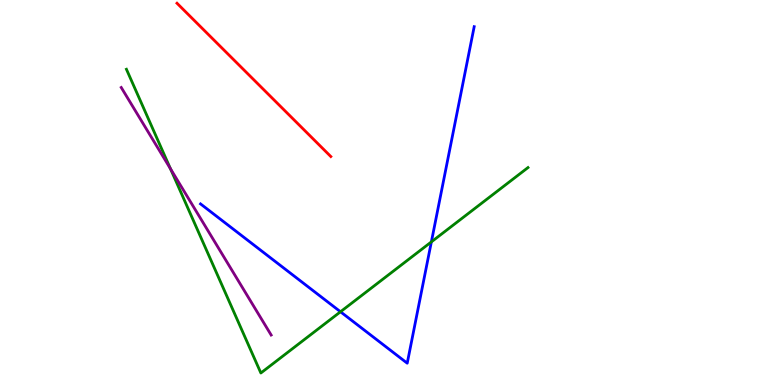[{'lines': ['blue', 'red'], 'intersections': []}, {'lines': ['green', 'red'], 'intersections': []}, {'lines': ['purple', 'red'], 'intersections': []}, {'lines': ['blue', 'green'], 'intersections': [{'x': 4.39, 'y': 1.9}, {'x': 5.57, 'y': 3.72}]}, {'lines': ['blue', 'purple'], 'intersections': []}, {'lines': ['green', 'purple'], 'intersections': [{'x': 2.2, 'y': 5.62}]}]